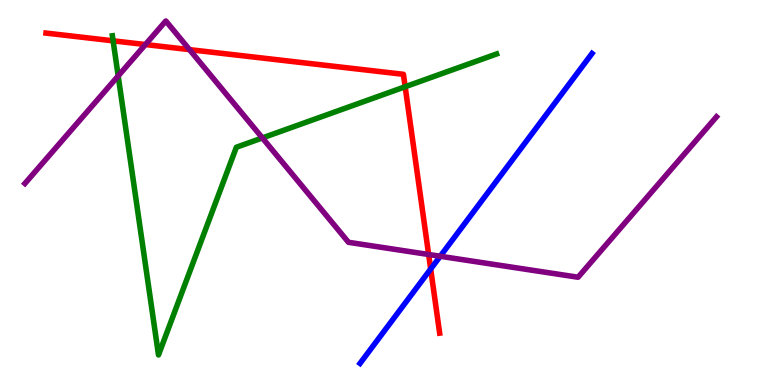[{'lines': ['blue', 'red'], 'intersections': [{'x': 5.56, 'y': 3.01}]}, {'lines': ['green', 'red'], 'intersections': [{'x': 1.46, 'y': 8.94}, {'x': 5.23, 'y': 7.75}]}, {'lines': ['purple', 'red'], 'intersections': [{'x': 1.88, 'y': 8.84}, {'x': 2.45, 'y': 8.71}, {'x': 5.53, 'y': 3.39}]}, {'lines': ['blue', 'green'], 'intersections': []}, {'lines': ['blue', 'purple'], 'intersections': [{'x': 5.68, 'y': 3.34}]}, {'lines': ['green', 'purple'], 'intersections': [{'x': 1.52, 'y': 8.03}, {'x': 3.39, 'y': 6.42}]}]